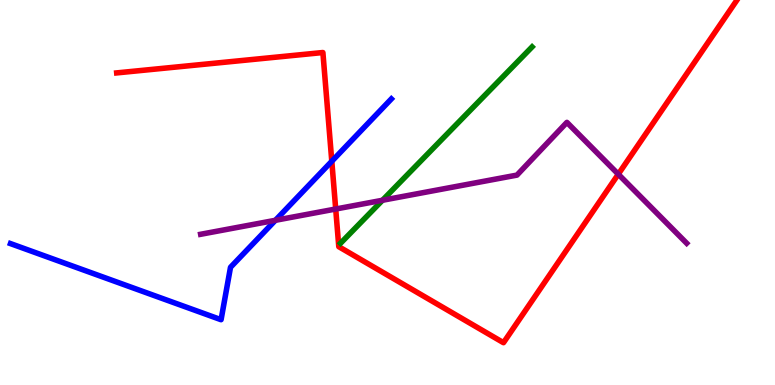[{'lines': ['blue', 'red'], 'intersections': [{'x': 4.28, 'y': 5.81}]}, {'lines': ['green', 'red'], 'intersections': []}, {'lines': ['purple', 'red'], 'intersections': [{'x': 4.33, 'y': 4.57}, {'x': 7.98, 'y': 5.48}]}, {'lines': ['blue', 'green'], 'intersections': []}, {'lines': ['blue', 'purple'], 'intersections': [{'x': 3.55, 'y': 4.28}]}, {'lines': ['green', 'purple'], 'intersections': [{'x': 4.93, 'y': 4.8}]}]